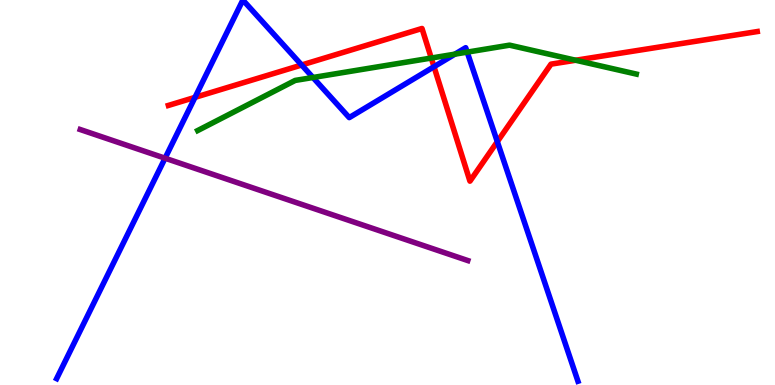[{'lines': ['blue', 'red'], 'intersections': [{'x': 2.52, 'y': 7.47}, {'x': 3.89, 'y': 8.31}, {'x': 5.6, 'y': 8.27}, {'x': 6.42, 'y': 6.32}]}, {'lines': ['green', 'red'], 'intersections': [{'x': 5.56, 'y': 8.49}, {'x': 7.43, 'y': 8.44}]}, {'lines': ['purple', 'red'], 'intersections': []}, {'lines': ['blue', 'green'], 'intersections': [{'x': 4.04, 'y': 7.99}, {'x': 5.87, 'y': 8.59}, {'x': 6.03, 'y': 8.65}]}, {'lines': ['blue', 'purple'], 'intersections': [{'x': 2.13, 'y': 5.89}]}, {'lines': ['green', 'purple'], 'intersections': []}]